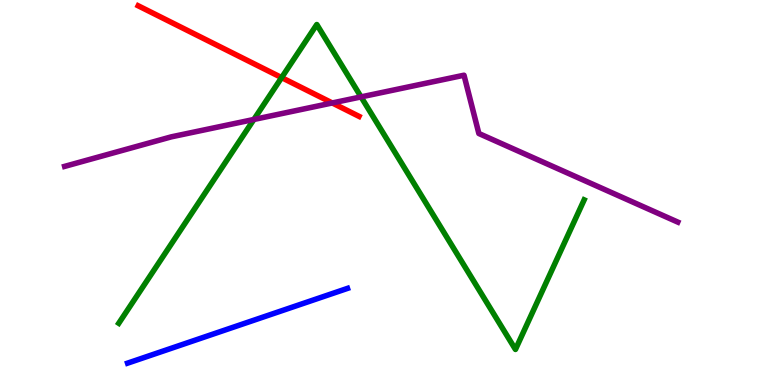[{'lines': ['blue', 'red'], 'intersections': []}, {'lines': ['green', 'red'], 'intersections': [{'x': 3.63, 'y': 7.98}]}, {'lines': ['purple', 'red'], 'intersections': [{'x': 4.29, 'y': 7.33}]}, {'lines': ['blue', 'green'], 'intersections': []}, {'lines': ['blue', 'purple'], 'intersections': []}, {'lines': ['green', 'purple'], 'intersections': [{'x': 3.28, 'y': 6.9}, {'x': 4.66, 'y': 7.48}]}]